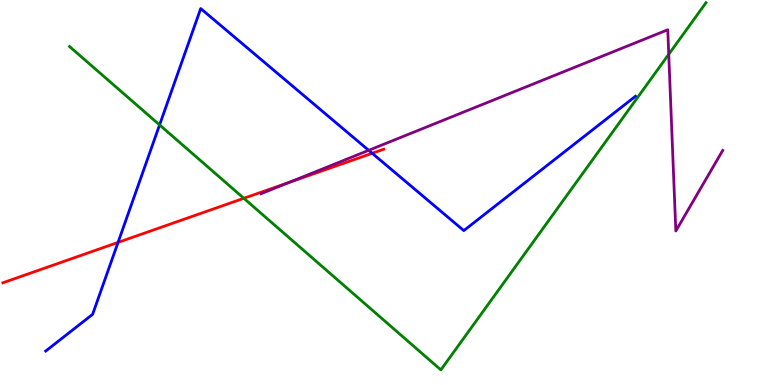[{'lines': ['blue', 'red'], 'intersections': [{'x': 1.52, 'y': 3.7}, {'x': 4.8, 'y': 6.02}]}, {'lines': ['green', 'red'], 'intersections': [{'x': 3.15, 'y': 4.85}]}, {'lines': ['purple', 'red'], 'intersections': [{'x': 3.73, 'y': 5.26}]}, {'lines': ['blue', 'green'], 'intersections': [{'x': 2.06, 'y': 6.76}]}, {'lines': ['blue', 'purple'], 'intersections': [{'x': 4.76, 'y': 6.1}]}, {'lines': ['green', 'purple'], 'intersections': [{'x': 8.63, 'y': 8.59}]}]